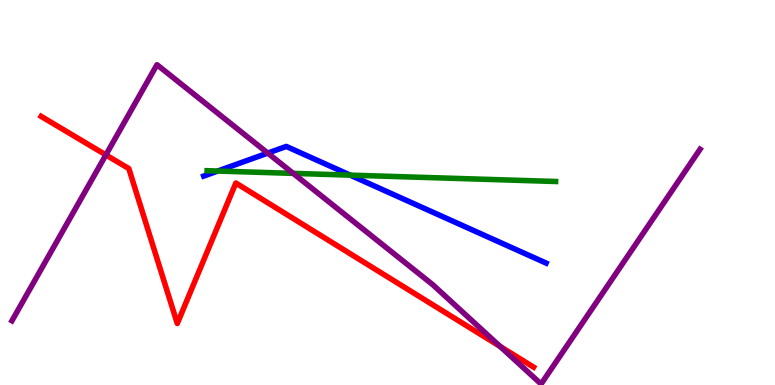[{'lines': ['blue', 'red'], 'intersections': []}, {'lines': ['green', 'red'], 'intersections': []}, {'lines': ['purple', 'red'], 'intersections': [{'x': 1.37, 'y': 5.98}, {'x': 6.45, 'y': 1.0}]}, {'lines': ['blue', 'green'], 'intersections': [{'x': 2.81, 'y': 5.56}, {'x': 4.52, 'y': 5.45}]}, {'lines': ['blue', 'purple'], 'intersections': [{'x': 3.45, 'y': 6.02}]}, {'lines': ['green', 'purple'], 'intersections': [{'x': 3.78, 'y': 5.5}]}]